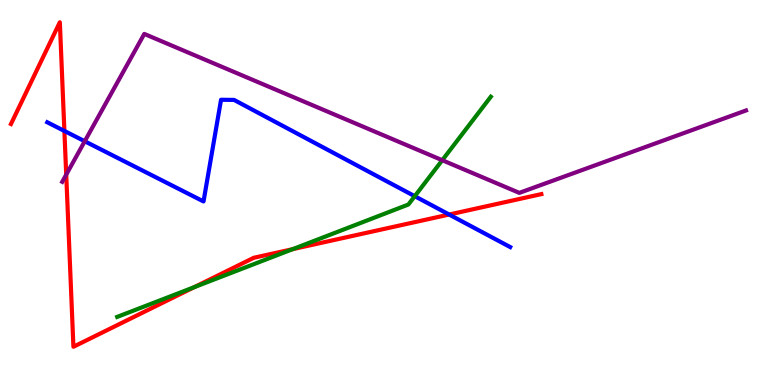[{'lines': ['blue', 'red'], 'intersections': [{'x': 0.831, 'y': 6.6}, {'x': 5.8, 'y': 4.43}]}, {'lines': ['green', 'red'], 'intersections': [{'x': 2.51, 'y': 2.54}, {'x': 3.78, 'y': 3.53}]}, {'lines': ['purple', 'red'], 'intersections': [{'x': 0.854, 'y': 5.46}]}, {'lines': ['blue', 'green'], 'intersections': [{'x': 5.35, 'y': 4.9}]}, {'lines': ['blue', 'purple'], 'intersections': [{'x': 1.09, 'y': 6.33}]}, {'lines': ['green', 'purple'], 'intersections': [{'x': 5.71, 'y': 5.84}]}]